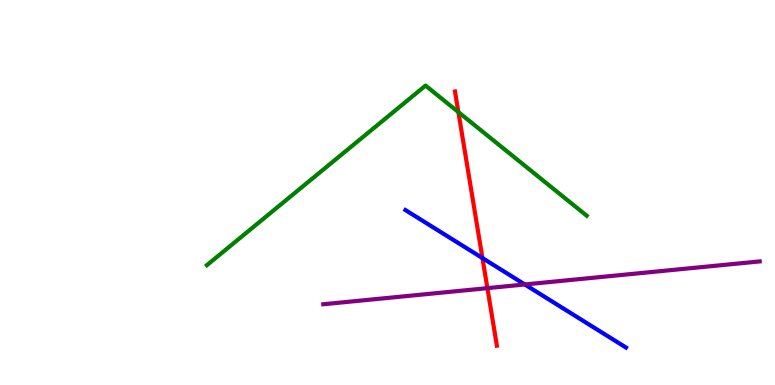[{'lines': ['blue', 'red'], 'intersections': [{'x': 6.23, 'y': 3.3}]}, {'lines': ['green', 'red'], 'intersections': [{'x': 5.91, 'y': 7.09}]}, {'lines': ['purple', 'red'], 'intersections': [{'x': 6.29, 'y': 2.52}]}, {'lines': ['blue', 'green'], 'intersections': []}, {'lines': ['blue', 'purple'], 'intersections': [{'x': 6.77, 'y': 2.61}]}, {'lines': ['green', 'purple'], 'intersections': []}]